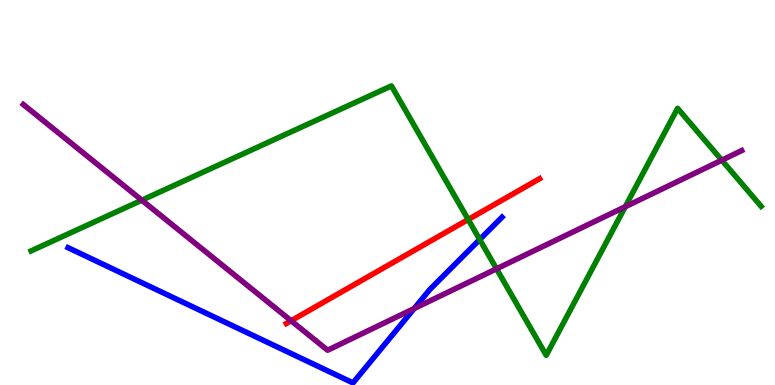[{'lines': ['blue', 'red'], 'intersections': []}, {'lines': ['green', 'red'], 'intersections': [{'x': 6.04, 'y': 4.3}]}, {'lines': ['purple', 'red'], 'intersections': [{'x': 3.76, 'y': 1.67}]}, {'lines': ['blue', 'green'], 'intersections': [{'x': 6.19, 'y': 3.78}]}, {'lines': ['blue', 'purple'], 'intersections': [{'x': 5.34, 'y': 1.99}]}, {'lines': ['green', 'purple'], 'intersections': [{'x': 1.83, 'y': 4.8}, {'x': 6.41, 'y': 3.02}, {'x': 8.07, 'y': 4.63}, {'x': 9.31, 'y': 5.84}]}]